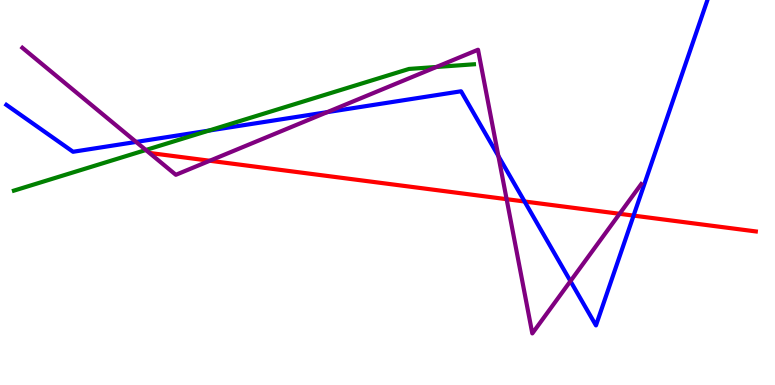[{'lines': ['blue', 'red'], 'intersections': [{'x': 6.77, 'y': 4.77}, {'x': 8.18, 'y': 4.4}]}, {'lines': ['green', 'red'], 'intersections': []}, {'lines': ['purple', 'red'], 'intersections': [{'x': 2.71, 'y': 5.82}, {'x': 6.54, 'y': 4.83}, {'x': 7.99, 'y': 4.45}]}, {'lines': ['blue', 'green'], 'intersections': [{'x': 2.69, 'y': 6.61}]}, {'lines': ['blue', 'purple'], 'intersections': [{'x': 1.76, 'y': 6.31}, {'x': 4.22, 'y': 7.09}, {'x': 6.43, 'y': 5.95}, {'x': 7.36, 'y': 2.7}]}, {'lines': ['green', 'purple'], 'intersections': [{'x': 1.88, 'y': 6.1}, {'x': 5.63, 'y': 8.26}]}]